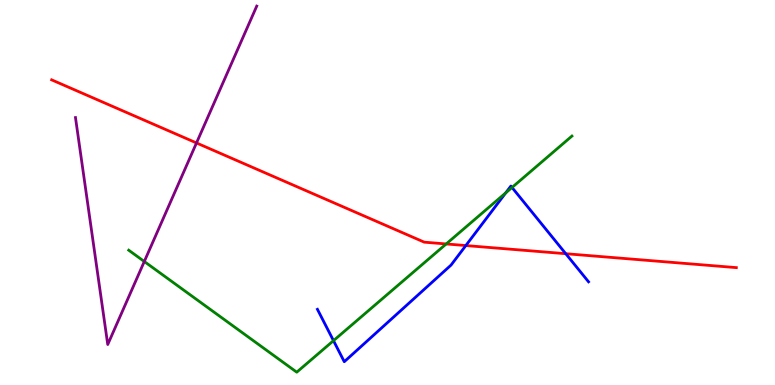[{'lines': ['blue', 'red'], 'intersections': [{'x': 6.01, 'y': 3.62}, {'x': 7.3, 'y': 3.41}]}, {'lines': ['green', 'red'], 'intersections': [{'x': 5.76, 'y': 3.66}]}, {'lines': ['purple', 'red'], 'intersections': [{'x': 2.54, 'y': 6.29}]}, {'lines': ['blue', 'green'], 'intersections': [{'x': 4.3, 'y': 1.15}, {'x': 6.53, 'y': 4.99}, {'x': 6.61, 'y': 5.13}]}, {'lines': ['blue', 'purple'], 'intersections': []}, {'lines': ['green', 'purple'], 'intersections': [{'x': 1.86, 'y': 3.21}]}]